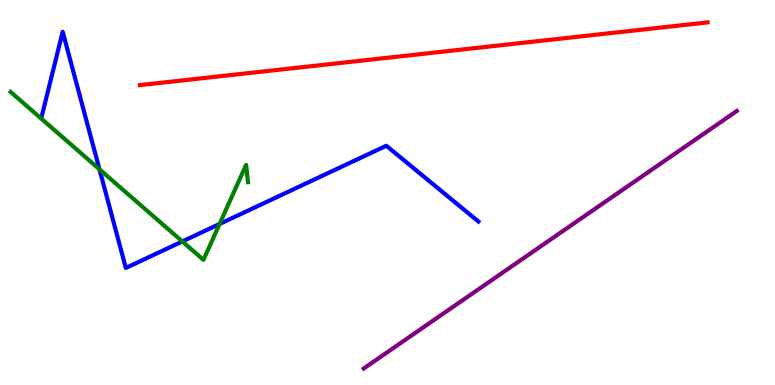[{'lines': ['blue', 'red'], 'intersections': []}, {'lines': ['green', 'red'], 'intersections': []}, {'lines': ['purple', 'red'], 'intersections': []}, {'lines': ['blue', 'green'], 'intersections': [{'x': 1.28, 'y': 5.6}, {'x': 2.35, 'y': 3.73}, {'x': 2.83, 'y': 4.18}]}, {'lines': ['blue', 'purple'], 'intersections': []}, {'lines': ['green', 'purple'], 'intersections': []}]